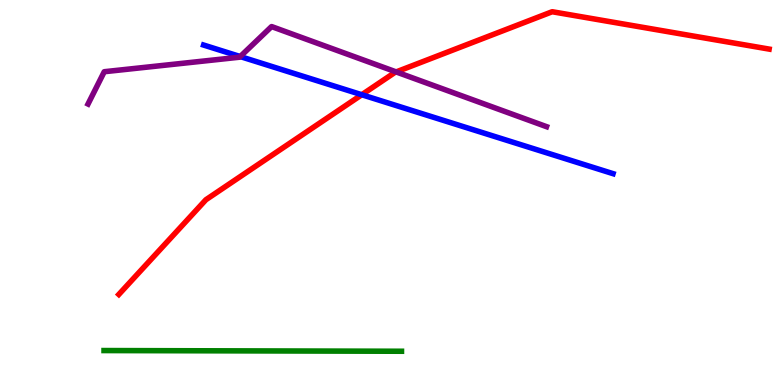[{'lines': ['blue', 'red'], 'intersections': [{'x': 4.67, 'y': 7.54}]}, {'lines': ['green', 'red'], 'intersections': []}, {'lines': ['purple', 'red'], 'intersections': [{'x': 5.11, 'y': 8.13}]}, {'lines': ['blue', 'green'], 'intersections': []}, {'lines': ['blue', 'purple'], 'intersections': [{'x': 3.1, 'y': 8.53}]}, {'lines': ['green', 'purple'], 'intersections': []}]